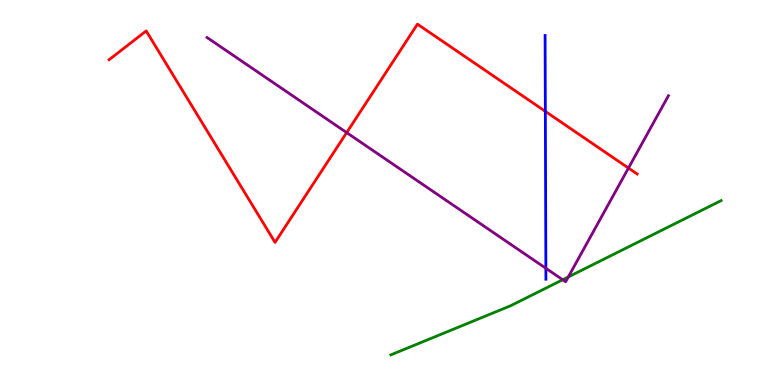[{'lines': ['blue', 'red'], 'intersections': [{'x': 7.04, 'y': 7.11}]}, {'lines': ['green', 'red'], 'intersections': []}, {'lines': ['purple', 'red'], 'intersections': [{'x': 4.47, 'y': 6.56}, {'x': 8.11, 'y': 5.64}]}, {'lines': ['blue', 'green'], 'intersections': []}, {'lines': ['blue', 'purple'], 'intersections': [{'x': 7.04, 'y': 3.03}]}, {'lines': ['green', 'purple'], 'intersections': [{'x': 7.26, 'y': 2.73}, {'x': 7.33, 'y': 2.81}]}]